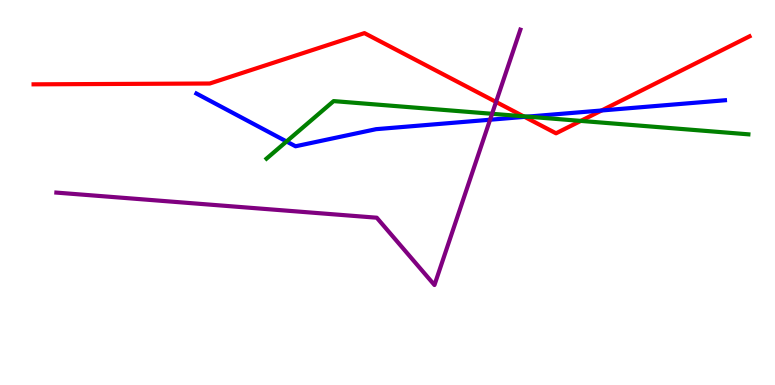[{'lines': ['blue', 'red'], 'intersections': [{'x': 6.77, 'y': 6.96}, {'x': 7.76, 'y': 7.13}]}, {'lines': ['green', 'red'], 'intersections': [{'x': 6.76, 'y': 6.98}, {'x': 7.49, 'y': 6.86}]}, {'lines': ['purple', 'red'], 'intersections': [{'x': 6.4, 'y': 7.35}]}, {'lines': ['blue', 'green'], 'intersections': [{'x': 3.7, 'y': 6.33}, {'x': 6.81, 'y': 6.97}]}, {'lines': ['blue', 'purple'], 'intersections': [{'x': 6.32, 'y': 6.89}]}, {'lines': ['green', 'purple'], 'intersections': [{'x': 6.35, 'y': 7.04}]}]